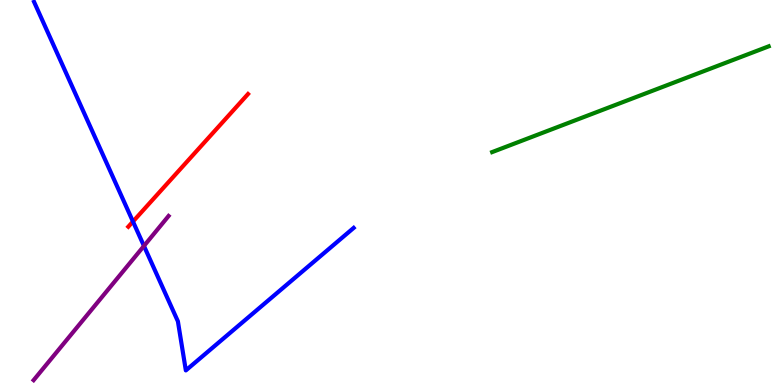[{'lines': ['blue', 'red'], 'intersections': [{'x': 1.72, 'y': 4.25}]}, {'lines': ['green', 'red'], 'intersections': []}, {'lines': ['purple', 'red'], 'intersections': []}, {'lines': ['blue', 'green'], 'intersections': []}, {'lines': ['blue', 'purple'], 'intersections': [{'x': 1.86, 'y': 3.61}]}, {'lines': ['green', 'purple'], 'intersections': []}]